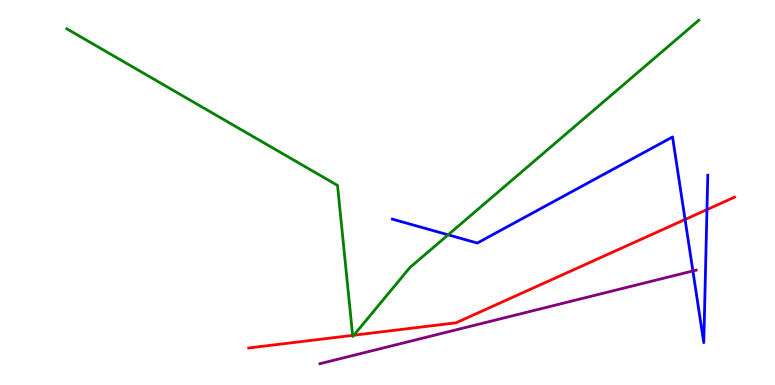[{'lines': ['blue', 'red'], 'intersections': [{'x': 8.84, 'y': 4.3}, {'x': 9.12, 'y': 4.56}]}, {'lines': ['green', 'red'], 'intersections': [{'x': 4.55, 'y': 1.29}, {'x': 4.57, 'y': 1.29}]}, {'lines': ['purple', 'red'], 'intersections': []}, {'lines': ['blue', 'green'], 'intersections': [{'x': 5.78, 'y': 3.9}]}, {'lines': ['blue', 'purple'], 'intersections': [{'x': 8.94, 'y': 2.96}]}, {'lines': ['green', 'purple'], 'intersections': []}]